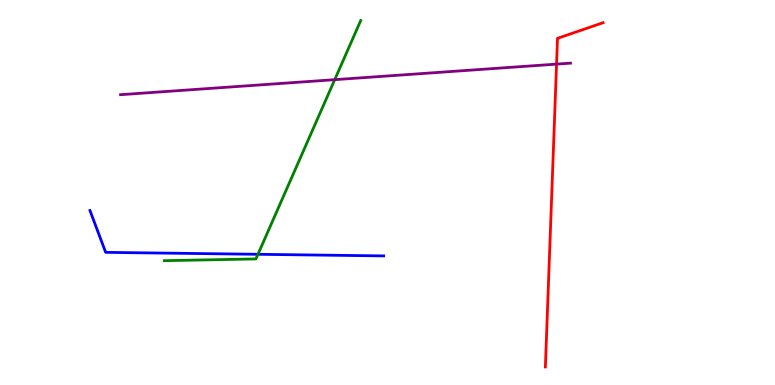[{'lines': ['blue', 'red'], 'intersections': []}, {'lines': ['green', 'red'], 'intersections': []}, {'lines': ['purple', 'red'], 'intersections': [{'x': 7.18, 'y': 8.33}]}, {'lines': ['blue', 'green'], 'intersections': [{'x': 3.33, 'y': 3.39}]}, {'lines': ['blue', 'purple'], 'intersections': []}, {'lines': ['green', 'purple'], 'intersections': [{'x': 4.32, 'y': 7.93}]}]